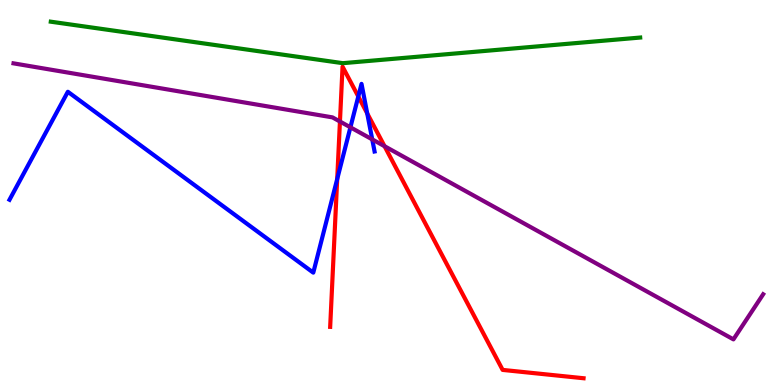[{'lines': ['blue', 'red'], 'intersections': [{'x': 4.35, 'y': 5.35}, {'x': 4.62, 'y': 7.49}, {'x': 4.74, 'y': 7.05}]}, {'lines': ['green', 'red'], 'intersections': []}, {'lines': ['purple', 'red'], 'intersections': [{'x': 4.39, 'y': 6.84}, {'x': 4.96, 'y': 6.2}]}, {'lines': ['blue', 'green'], 'intersections': []}, {'lines': ['blue', 'purple'], 'intersections': [{'x': 4.52, 'y': 6.69}, {'x': 4.8, 'y': 6.38}]}, {'lines': ['green', 'purple'], 'intersections': []}]